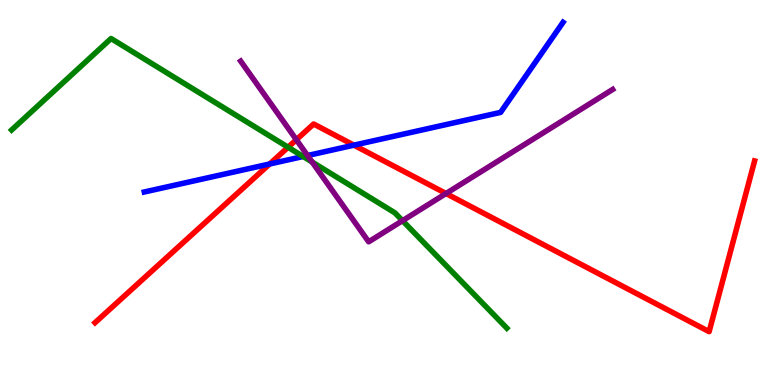[{'lines': ['blue', 'red'], 'intersections': [{'x': 3.48, 'y': 5.74}, {'x': 4.57, 'y': 6.23}]}, {'lines': ['green', 'red'], 'intersections': [{'x': 3.72, 'y': 6.18}]}, {'lines': ['purple', 'red'], 'intersections': [{'x': 3.82, 'y': 6.37}, {'x': 5.76, 'y': 4.97}]}, {'lines': ['blue', 'green'], 'intersections': [{'x': 3.91, 'y': 5.94}]}, {'lines': ['blue', 'purple'], 'intersections': [{'x': 3.97, 'y': 5.96}]}, {'lines': ['green', 'purple'], 'intersections': [{'x': 4.03, 'y': 5.79}, {'x': 5.19, 'y': 4.27}]}]